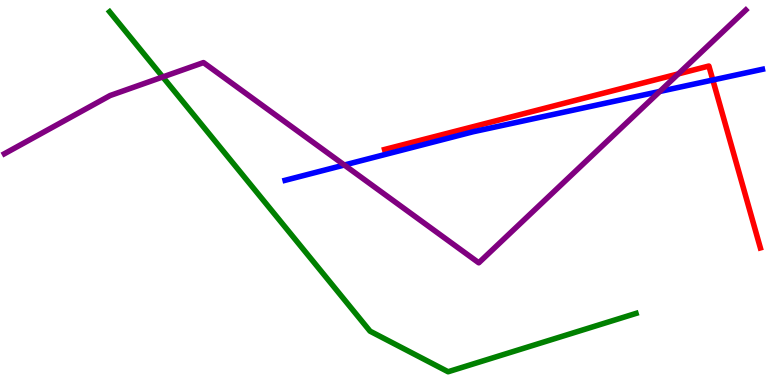[{'lines': ['blue', 'red'], 'intersections': [{'x': 9.2, 'y': 7.92}]}, {'lines': ['green', 'red'], 'intersections': []}, {'lines': ['purple', 'red'], 'intersections': [{'x': 8.75, 'y': 8.08}]}, {'lines': ['blue', 'green'], 'intersections': []}, {'lines': ['blue', 'purple'], 'intersections': [{'x': 4.44, 'y': 5.71}, {'x': 8.51, 'y': 7.62}]}, {'lines': ['green', 'purple'], 'intersections': [{'x': 2.1, 'y': 8.0}]}]